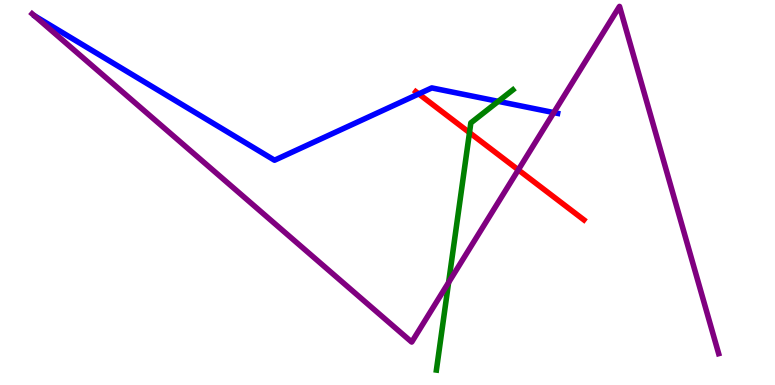[{'lines': ['blue', 'red'], 'intersections': [{'x': 5.4, 'y': 7.56}]}, {'lines': ['green', 'red'], 'intersections': [{'x': 6.06, 'y': 6.56}]}, {'lines': ['purple', 'red'], 'intersections': [{'x': 6.69, 'y': 5.59}]}, {'lines': ['blue', 'green'], 'intersections': [{'x': 6.43, 'y': 7.37}]}, {'lines': ['blue', 'purple'], 'intersections': [{'x': 7.15, 'y': 7.08}]}, {'lines': ['green', 'purple'], 'intersections': [{'x': 5.79, 'y': 2.66}]}]